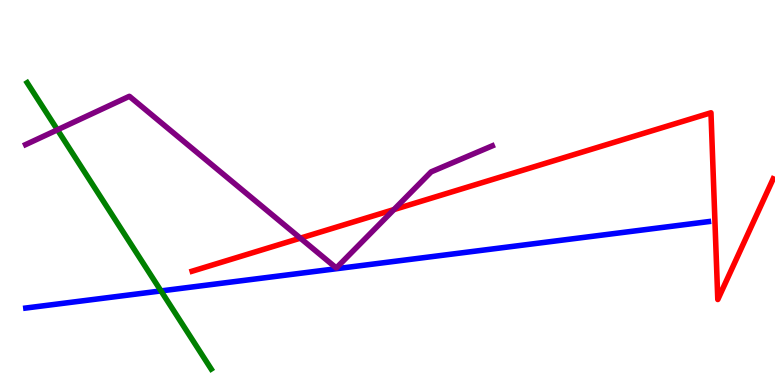[{'lines': ['blue', 'red'], 'intersections': []}, {'lines': ['green', 'red'], 'intersections': []}, {'lines': ['purple', 'red'], 'intersections': [{'x': 3.88, 'y': 3.81}, {'x': 5.08, 'y': 4.56}]}, {'lines': ['blue', 'green'], 'intersections': [{'x': 2.08, 'y': 2.44}]}, {'lines': ['blue', 'purple'], 'intersections': []}, {'lines': ['green', 'purple'], 'intersections': [{'x': 0.741, 'y': 6.63}]}]